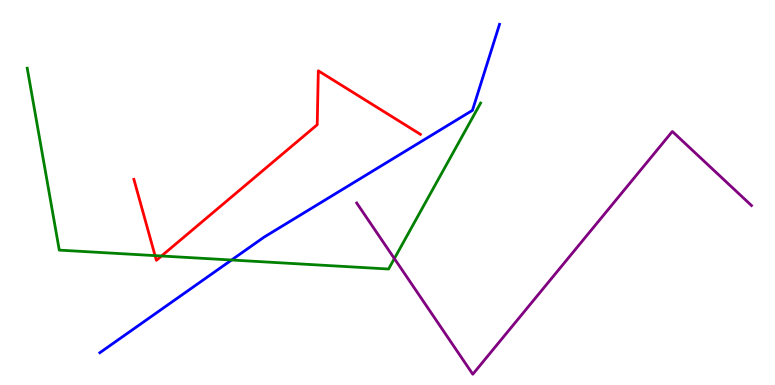[{'lines': ['blue', 'red'], 'intersections': []}, {'lines': ['green', 'red'], 'intersections': [{'x': 2.0, 'y': 3.36}, {'x': 2.08, 'y': 3.35}]}, {'lines': ['purple', 'red'], 'intersections': []}, {'lines': ['blue', 'green'], 'intersections': [{'x': 2.99, 'y': 3.25}]}, {'lines': ['blue', 'purple'], 'intersections': []}, {'lines': ['green', 'purple'], 'intersections': [{'x': 5.09, 'y': 3.28}]}]